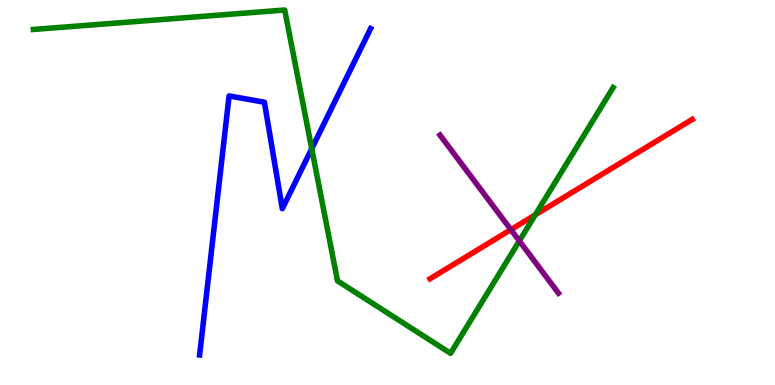[{'lines': ['blue', 'red'], 'intersections': []}, {'lines': ['green', 'red'], 'intersections': [{'x': 6.91, 'y': 4.42}]}, {'lines': ['purple', 'red'], 'intersections': [{'x': 6.59, 'y': 4.04}]}, {'lines': ['blue', 'green'], 'intersections': [{'x': 4.02, 'y': 6.14}]}, {'lines': ['blue', 'purple'], 'intersections': []}, {'lines': ['green', 'purple'], 'intersections': [{'x': 6.7, 'y': 3.74}]}]